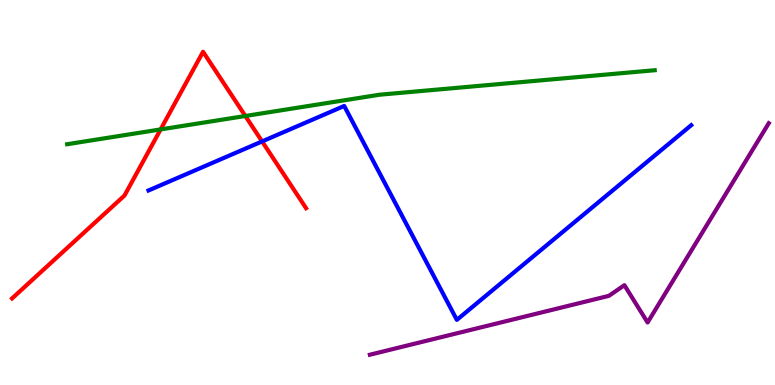[{'lines': ['blue', 'red'], 'intersections': [{'x': 3.38, 'y': 6.33}]}, {'lines': ['green', 'red'], 'intersections': [{'x': 2.07, 'y': 6.64}, {'x': 3.17, 'y': 6.99}]}, {'lines': ['purple', 'red'], 'intersections': []}, {'lines': ['blue', 'green'], 'intersections': []}, {'lines': ['blue', 'purple'], 'intersections': []}, {'lines': ['green', 'purple'], 'intersections': []}]